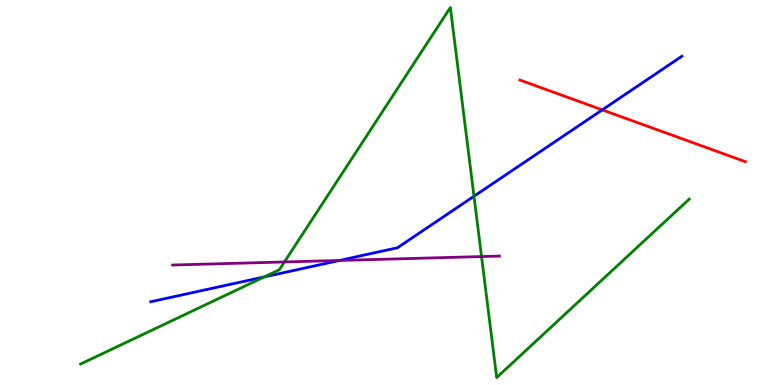[{'lines': ['blue', 'red'], 'intersections': [{'x': 7.77, 'y': 7.15}]}, {'lines': ['green', 'red'], 'intersections': []}, {'lines': ['purple', 'red'], 'intersections': []}, {'lines': ['blue', 'green'], 'intersections': [{'x': 3.41, 'y': 2.81}, {'x': 6.12, 'y': 4.9}]}, {'lines': ['blue', 'purple'], 'intersections': [{'x': 4.38, 'y': 3.23}]}, {'lines': ['green', 'purple'], 'intersections': [{'x': 3.67, 'y': 3.2}, {'x': 6.21, 'y': 3.34}]}]